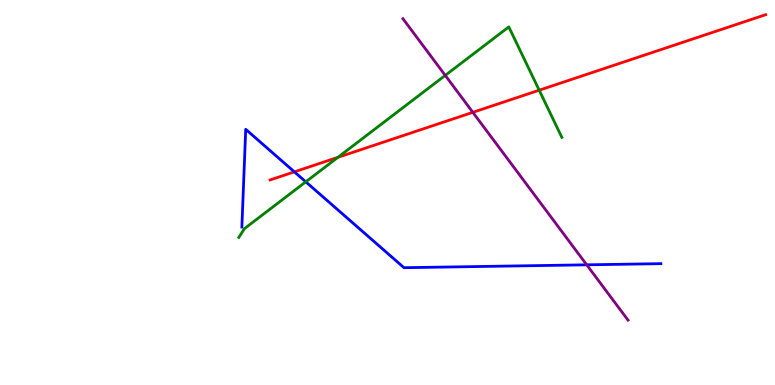[{'lines': ['blue', 'red'], 'intersections': [{'x': 3.8, 'y': 5.54}]}, {'lines': ['green', 'red'], 'intersections': [{'x': 4.36, 'y': 5.91}, {'x': 6.96, 'y': 7.66}]}, {'lines': ['purple', 'red'], 'intersections': [{'x': 6.1, 'y': 7.08}]}, {'lines': ['blue', 'green'], 'intersections': [{'x': 3.95, 'y': 5.28}]}, {'lines': ['blue', 'purple'], 'intersections': [{'x': 7.57, 'y': 3.12}]}, {'lines': ['green', 'purple'], 'intersections': [{'x': 5.75, 'y': 8.04}]}]